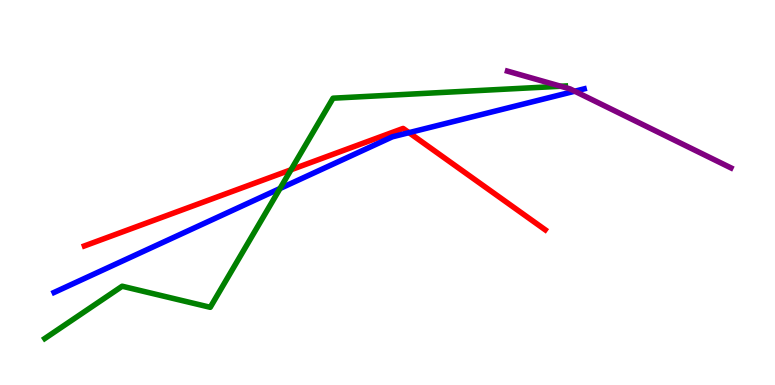[{'lines': ['blue', 'red'], 'intersections': [{'x': 5.28, 'y': 6.55}]}, {'lines': ['green', 'red'], 'intersections': [{'x': 3.75, 'y': 5.59}]}, {'lines': ['purple', 'red'], 'intersections': []}, {'lines': ['blue', 'green'], 'intersections': [{'x': 3.61, 'y': 5.1}]}, {'lines': ['blue', 'purple'], 'intersections': [{'x': 7.42, 'y': 7.63}]}, {'lines': ['green', 'purple'], 'intersections': [{'x': 7.23, 'y': 7.76}]}]